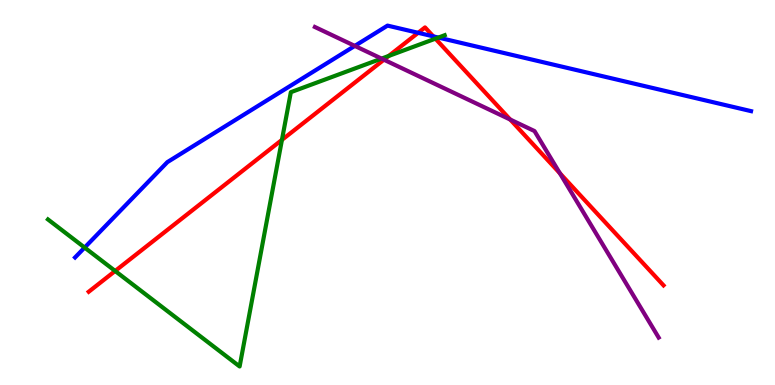[{'lines': ['blue', 'red'], 'intersections': [{'x': 5.4, 'y': 9.15}, {'x': 5.59, 'y': 9.06}]}, {'lines': ['green', 'red'], 'intersections': [{'x': 1.49, 'y': 2.96}, {'x': 3.64, 'y': 6.37}, {'x': 5.02, 'y': 8.55}, {'x': 5.62, 'y': 9.0}]}, {'lines': ['purple', 'red'], 'intersections': [{'x': 4.95, 'y': 8.45}, {'x': 6.58, 'y': 6.89}, {'x': 7.22, 'y': 5.5}]}, {'lines': ['blue', 'green'], 'intersections': [{'x': 1.09, 'y': 3.57}, {'x': 5.66, 'y': 9.02}]}, {'lines': ['blue', 'purple'], 'intersections': [{'x': 4.58, 'y': 8.81}]}, {'lines': ['green', 'purple'], 'intersections': [{'x': 4.92, 'y': 8.48}]}]